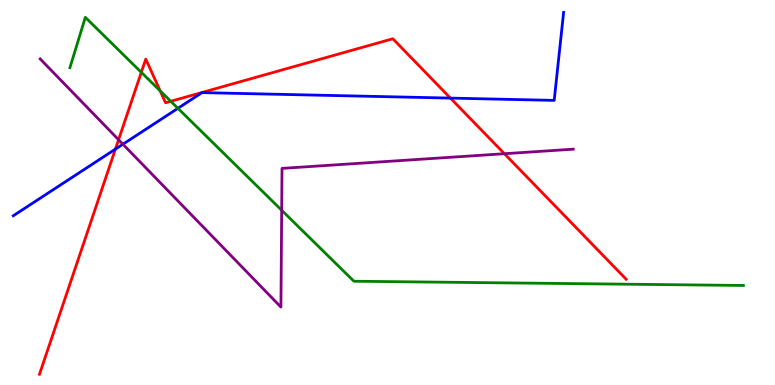[{'lines': ['blue', 'red'], 'intersections': [{'x': 1.49, 'y': 6.13}, {'x': 5.81, 'y': 7.45}]}, {'lines': ['green', 'red'], 'intersections': [{'x': 1.82, 'y': 8.12}, {'x': 2.07, 'y': 7.64}, {'x': 2.2, 'y': 7.37}]}, {'lines': ['purple', 'red'], 'intersections': [{'x': 1.53, 'y': 6.37}, {'x': 6.51, 'y': 6.01}]}, {'lines': ['blue', 'green'], 'intersections': [{'x': 2.3, 'y': 7.19}]}, {'lines': ['blue', 'purple'], 'intersections': [{'x': 1.59, 'y': 6.25}]}, {'lines': ['green', 'purple'], 'intersections': [{'x': 3.63, 'y': 4.54}]}]